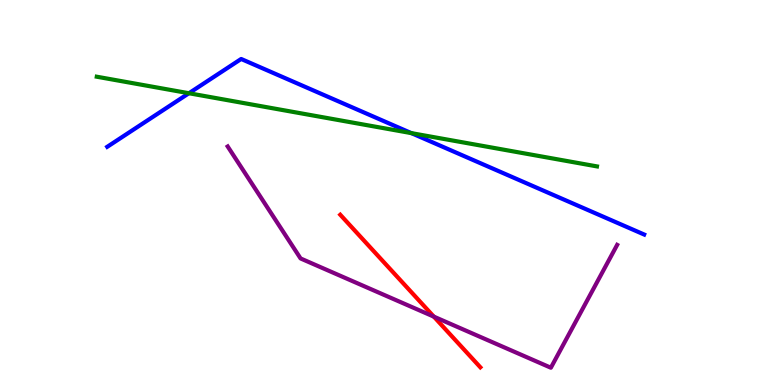[{'lines': ['blue', 'red'], 'intersections': []}, {'lines': ['green', 'red'], 'intersections': []}, {'lines': ['purple', 'red'], 'intersections': [{'x': 5.6, 'y': 1.78}]}, {'lines': ['blue', 'green'], 'intersections': [{'x': 2.44, 'y': 7.58}, {'x': 5.31, 'y': 6.54}]}, {'lines': ['blue', 'purple'], 'intersections': []}, {'lines': ['green', 'purple'], 'intersections': []}]